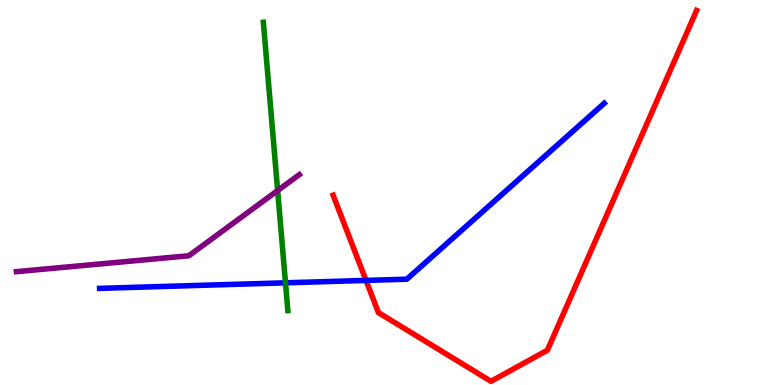[{'lines': ['blue', 'red'], 'intersections': [{'x': 4.72, 'y': 2.72}]}, {'lines': ['green', 'red'], 'intersections': []}, {'lines': ['purple', 'red'], 'intersections': []}, {'lines': ['blue', 'green'], 'intersections': [{'x': 3.68, 'y': 2.65}]}, {'lines': ['blue', 'purple'], 'intersections': []}, {'lines': ['green', 'purple'], 'intersections': [{'x': 3.58, 'y': 5.05}]}]